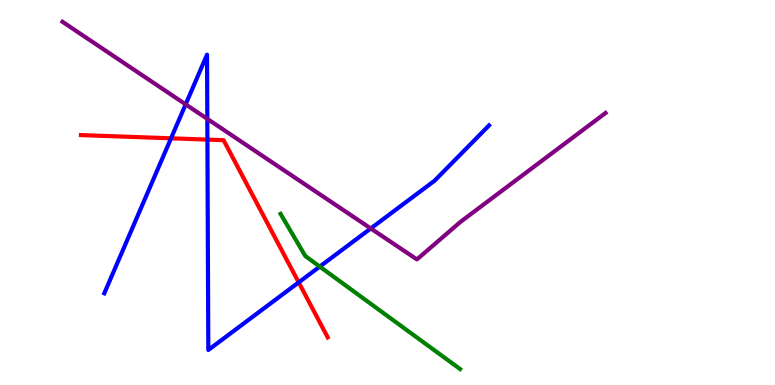[{'lines': ['blue', 'red'], 'intersections': [{'x': 2.21, 'y': 6.41}, {'x': 2.68, 'y': 6.37}, {'x': 3.85, 'y': 2.67}]}, {'lines': ['green', 'red'], 'intersections': []}, {'lines': ['purple', 'red'], 'intersections': []}, {'lines': ['blue', 'green'], 'intersections': [{'x': 4.13, 'y': 3.08}]}, {'lines': ['blue', 'purple'], 'intersections': [{'x': 2.4, 'y': 7.29}, {'x': 2.68, 'y': 6.91}, {'x': 4.78, 'y': 4.07}]}, {'lines': ['green', 'purple'], 'intersections': []}]